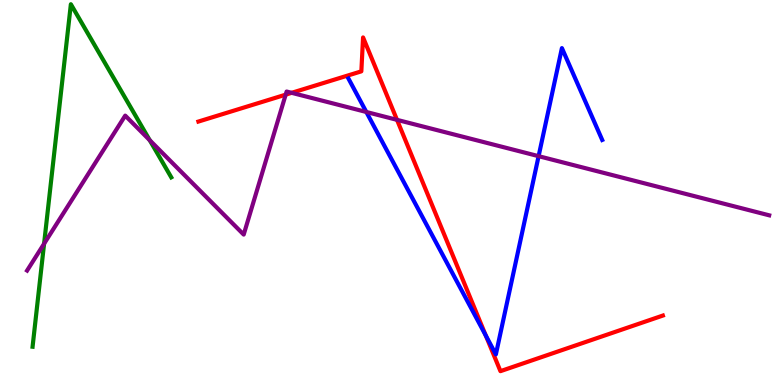[{'lines': ['blue', 'red'], 'intersections': [{'x': 6.27, 'y': 1.28}]}, {'lines': ['green', 'red'], 'intersections': []}, {'lines': ['purple', 'red'], 'intersections': [{'x': 3.69, 'y': 7.54}, {'x': 3.76, 'y': 7.59}, {'x': 5.12, 'y': 6.89}]}, {'lines': ['blue', 'green'], 'intersections': []}, {'lines': ['blue', 'purple'], 'intersections': [{'x': 4.73, 'y': 7.09}, {'x': 6.95, 'y': 5.94}]}, {'lines': ['green', 'purple'], 'intersections': [{'x': 0.569, 'y': 3.67}, {'x': 1.93, 'y': 6.36}]}]